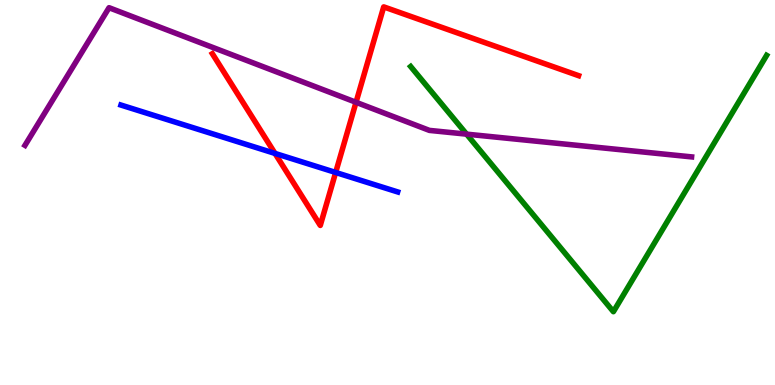[{'lines': ['blue', 'red'], 'intersections': [{'x': 3.55, 'y': 6.01}, {'x': 4.33, 'y': 5.52}]}, {'lines': ['green', 'red'], 'intersections': []}, {'lines': ['purple', 'red'], 'intersections': [{'x': 4.59, 'y': 7.34}]}, {'lines': ['blue', 'green'], 'intersections': []}, {'lines': ['blue', 'purple'], 'intersections': []}, {'lines': ['green', 'purple'], 'intersections': [{'x': 6.02, 'y': 6.52}]}]